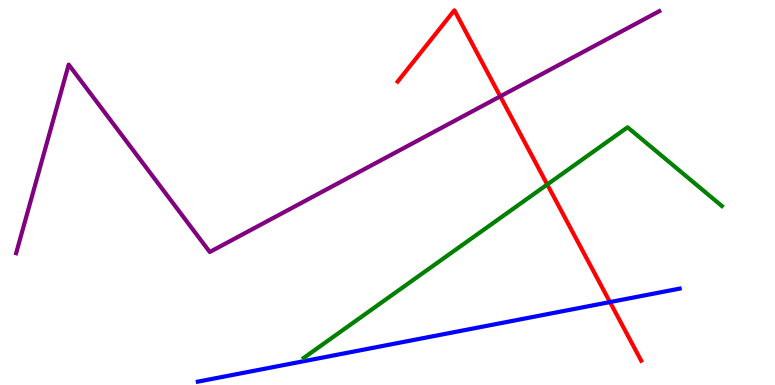[{'lines': ['blue', 'red'], 'intersections': [{'x': 7.87, 'y': 2.15}]}, {'lines': ['green', 'red'], 'intersections': [{'x': 7.06, 'y': 5.21}]}, {'lines': ['purple', 'red'], 'intersections': [{'x': 6.46, 'y': 7.5}]}, {'lines': ['blue', 'green'], 'intersections': []}, {'lines': ['blue', 'purple'], 'intersections': []}, {'lines': ['green', 'purple'], 'intersections': []}]